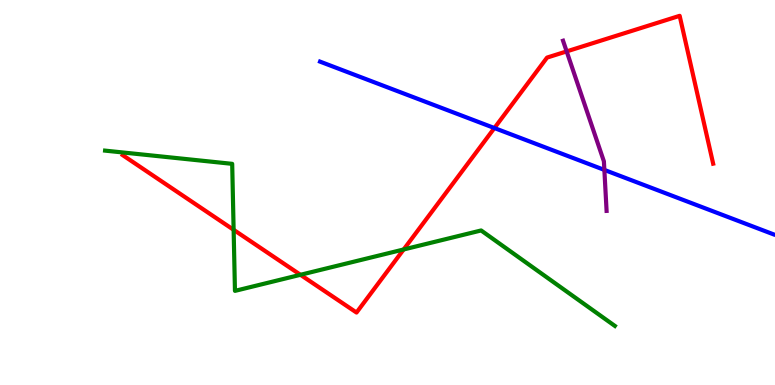[{'lines': ['blue', 'red'], 'intersections': [{'x': 6.38, 'y': 6.67}]}, {'lines': ['green', 'red'], 'intersections': [{'x': 3.01, 'y': 4.03}, {'x': 3.88, 'y': 2.86}, {'x': 5.21, 'y': 3.52}]}, {'lines': ['purple', 'red'], 'intersections': [{'x': 7.31, 'y': 8.66}]}, {'lines': ['blue', 'green'], 'intersections': []}, {'lines': ['blue', 'purple'], 'intersections': [{'x': 7.8, 'y': 5.59}]}, {'lines': ['green', 'purple'], 'intersections': []}]